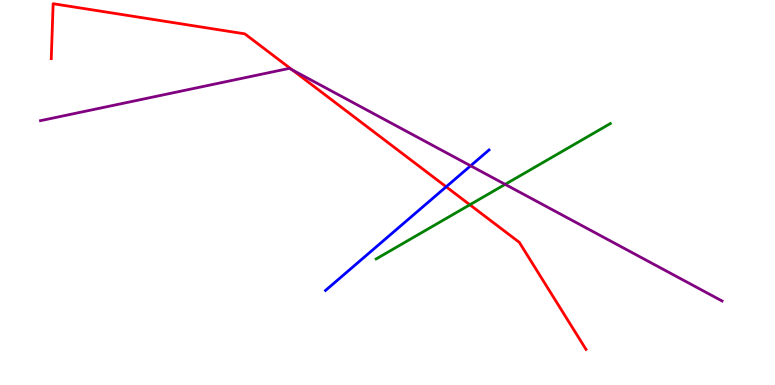[{'lines': ['blue', 'red'], 'intersections': [{'x': 5.76, 'y': 5.15}]}, {'lines': ['green', 'red'], 'intersections': [{'x': 6.06, 'y': 4.68}]}, {'lines': ['purple', 'red'], 'intersections': [{'x': 3.77, 'y': 8.18}]}, {'lines': ['blue', 'green'], 'intersections': []}, {'lines': ['blue', 'purple'], 'intersections': [{'x': 6.07, 'y': 5.69}]}, {'lines': ['green', 'purple'], 'intersections': [{'x': 6.52, 'y': 5.21}]}]